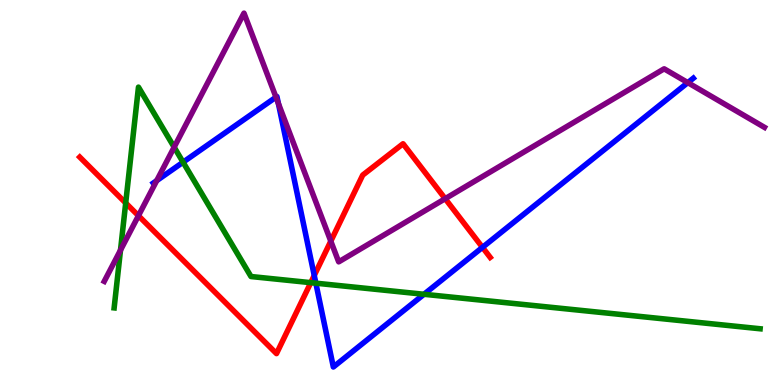[{'lines': ['blue', 'red'], 'intersections': [{'x': 4.05, 'y': 2.85}, {'x': 6.23, 'y': 3.58}]}, {'lines': ['green', 'red'], 'intersections': [{'x': 1.62, 'y': 4.73}, {'x': 4.01, 'y': 2.66}]}, {'lines': ['purple', 'red'], 'intersections': [{'x': 1.79, 'y': 4.4}, {'x': 4.27, 'y': 3.74}, {'x': 5.74, 'y': 4.84}]}, {'lines': ['blue', 'green'], 'intersections': [{'x': 2.36, 'y': 5.79}, {'x': 4.08, 'y': 2.64}, {'x': 5.47, 'y': 2.36}]}, {'lines': ['blue', 'purple'], 'intersections': [{'x': 2.02, 'y': 5.31}, {'x': 3.56, 'y': 7.48}, {'x': 3.59, 'y': 7.31}, {'x': 8.88, 'y': 7.85}]}, {'lines': ['green', 'purple'], 'intersections': [{'x': 1.55, 'y': 3.5}, {'x': 2.25, 'y': 6.18}]}]